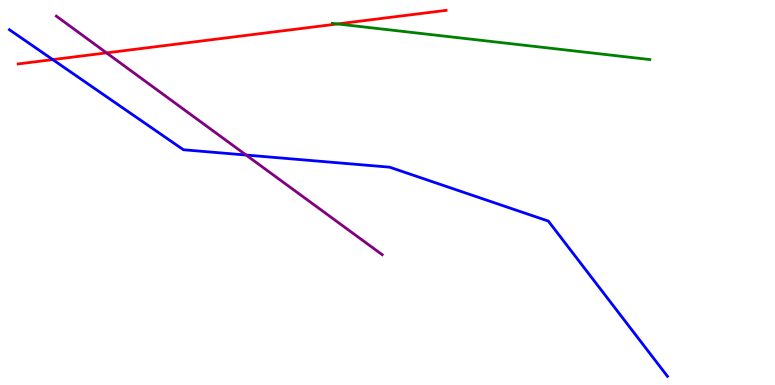[{'lines': ['blue', 'red'], 'intersections': [{'x': 0.681, 'y': 8.45}]}, {'lines': ['green', 'red'], 'intersections': [{'x': 4.36, 'y': 9.38}]}, {'lines': ['purple', 'red'], 'intersections': [{'x': 1.37, 'y': 8.63}]}, {'lines': ['blue', 'green'], 'intersections': []}, {'lines': ['blue', 'purple'], 'intersections': [{'x': 3.18, 'y': 5.97}]}, {'lines': ['green', 'purple'], 'intersections': []}]